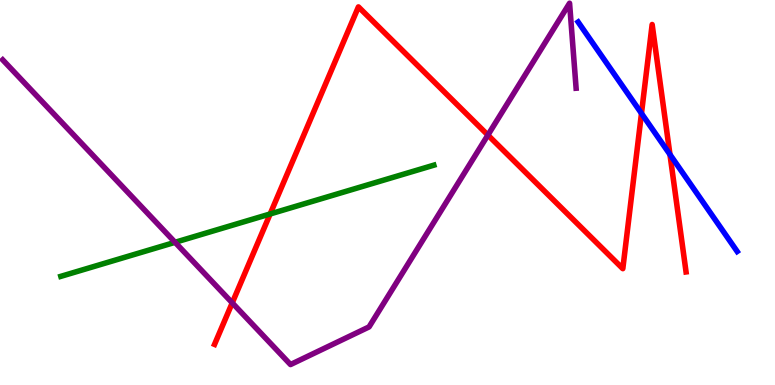[{'lines': ['blue', 'red'], 'intersections': [{'x': 8.28, 'y': 7.05}, {'x': 8.64, 'y': 5.99}]}, {'lines': ['green', 'red'], 'intersections': [{'x': 3.49, 'y': 4.44}]}, {'lines': ['purple', 'red'], 'intersections': [{'x': 3.0, 'y': 2.13}, {'x': 6.3, 'y': 6.49}]}, {'lines': ['blue', 'green'], 'intersections': []}, {'lines': ['blue', 'purple'], 'intersections': []}, {'lines': ['green', 'purple'], 'intersections': [{'x': 2.26, 'y': 3.71}]}]